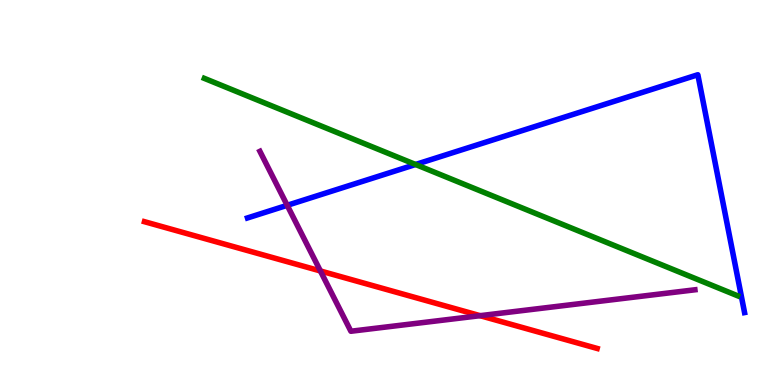[{'lines': ['blue', 'red'], 'intersections': []}, {'lines': ['green', 'red'], 'intersections': []}, {'lines': ['purple', 'red'], 'intersections': [{'x': 4.13, 'y': 2.96}, {'x': 6.2, 'y': 1.8}]}, {'lines': ['blue', 'green'], 'intersections': [{'x': 5.36, 'y': 5.73}]}, {'lines': ['blue', 'purple'], 'intersections': [{'x': 3.71, 'y': 4.67}]}, {'lines': ['green', 'purple'], 'intersections': []}]